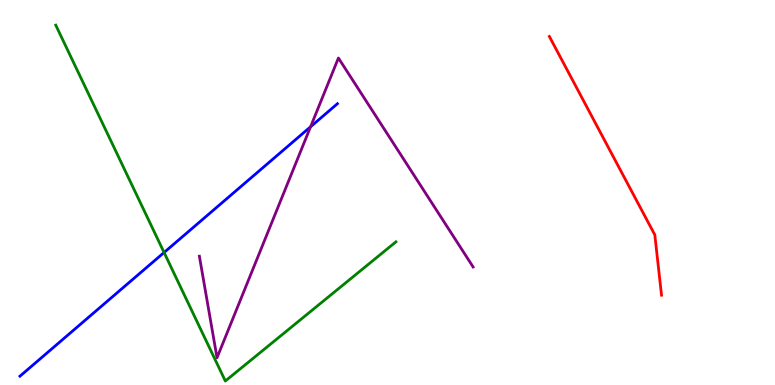[{'lines': ['blue', 'red'], 'intersections': []}, {'lines': ['green', 'red'], 'intersections': []}, {'lines': ['purple', 'red'], 'intersections': []}, {'lines': ['blue', 'green'], 'intersections': [{'x': 2.12, 'y': 3.44}]}, {'lines': ['blue', 'purple'], 'intersections': [{'x': 4.01, 'y': 6.71}]}, {'lines': ['green', 'purple'], 'intersections': []}]